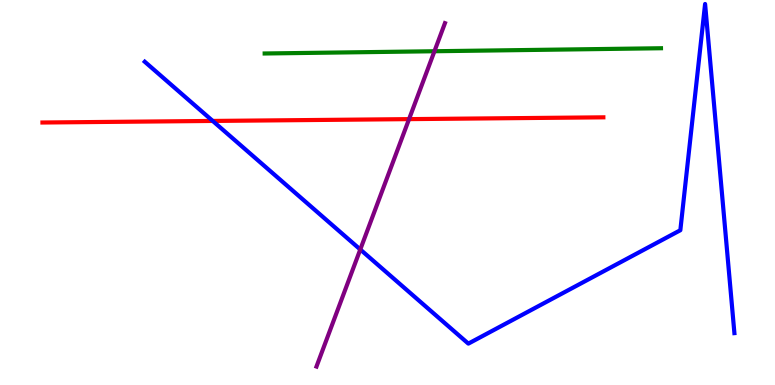[{'lines': ['blue', 'red'], 'intersections': [{'x': 2.74, 'y': 6.86}]}, {'lines': ['green', 'red'], 'intersections': []}, {'lines': ['purple', 'red'], 'intersections': [{'x': 5.28, 'y': 6.91}]}, {'lines': ['blue', 'green'], 'intersections': []}, {'lines': ['blue', 'purple'], 'intersections': [{'x': 4.65, 'y': 3.52}]}, {'lines': ['green', 'purple'], 'intersections': [{'x': 5.61, 'y': 8.67}]}]